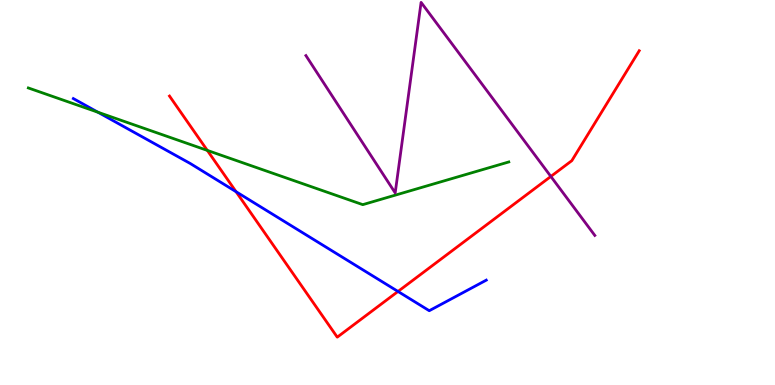[{'lines': ['blue', 'red'], 'intersections': [{'x': 3.05, 'y': 5.02}, {'x': 5.14, 'y': 2.43}]}, {'lines': ['green', 'red'], 'intersections': [{'x': 2.68, 'y': 6.09}]}, {'lines': ['purple', 'red'], 'intersections': [{'x': 7.11, 'y': 5.42}]}, {'lines': ['blue', 'green'], 'intersections': [{'x': 1.26, 'y': 7.08}]}, {'lines': ['blue', 'purple'], 'intersections': []}, {'lines': ['green', 'purple'], 'intersections': []}]